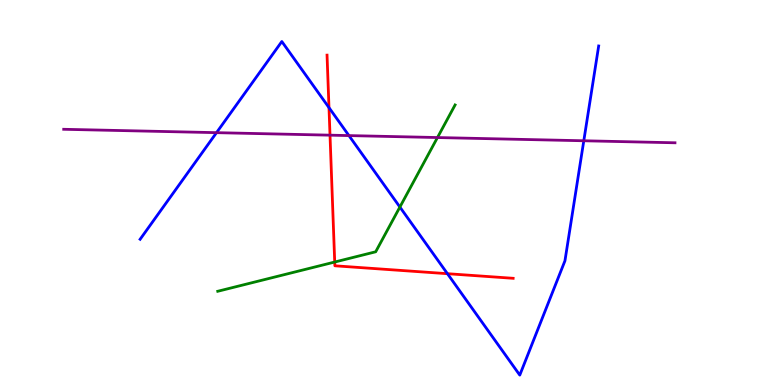[{'lines': ['blue', 'red'], 'intersections': [{'x': 4.24, 'y': 7.2}, {'x': 5.77, 'y': 2.89}]}, {'lines': ['green', 'red'], 'intersections': [{'x': 4.32, 'y': 3.19}]}, {'lines': ['purple', 'red'], 'intersections': [{'x': 4.26, 'y': 6.49}]}, {'lines': ['blue', 'green'], 'intersections': [{'x': 5.16, 'y': 4.62}]}, {'lines': ['blue', 'purple'], 'intersections': [{'x': 2.79, 'y': 6.55}, {'x': 4.5, 'y': 6.48}, {'x': 7.53, 'y': 6.34}]}, {'lines': ['green', 'purple'], 'intersections': [{'x': 5.64, 'y': 6.43}]}]